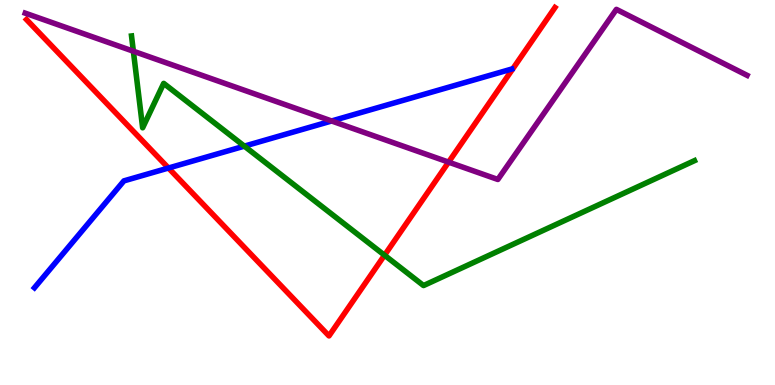[{'lines': ['blue', 'red'], 'intersections': [{'x': 2.17, 'y': 5.64}]}, {'lines': ['green', 'red'], 'intersections': [{'x': 4.96, 'y': 3.37}]}, {'lines': ['purple', 'red'], 'intersections': [{'x': 5.79, 'y': 5.79}]}, {'lines': ['blue', 'green'], 'intersections': [{'x': 3.15, 'y': 6.2}]}, {'lines': ['blue', 'purple'], 'intersections': [{'x': 4.28, 'y': 6.86}]}, {'lines': ['green', 'purple'], 'intersections': [{'x': 1.72, 'y': 8.67}]}]